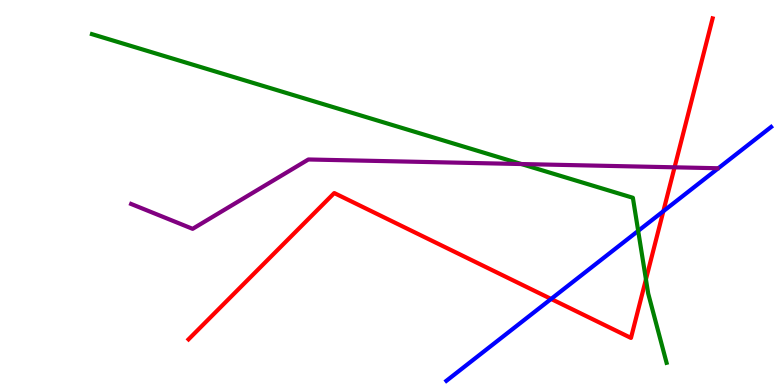[{'lines': ['blue', 'red'], 'intersections': [{'x': 7.11, 'y': 2.24}, {'x': 8.56, 'y': 4.51}]}, {'lines': ['green', 'red'], 'intersections': [{'x': 8.33, 'y': 2.74}]}, {'lines': ['purple', 'red'], 'intersections': [{'x': 8.7, 'y': 5.65}]}, {'lines': ['blue', 'green'], 'intersections': [{'x': 8.23, 'y': 4.0}]}, {'lines': ['blue', 'purple'], 'intersections': []}, {'lines': ['green', 'purple'], 'intersections': [{'x': 6.73, 'y': 5.74}]}]